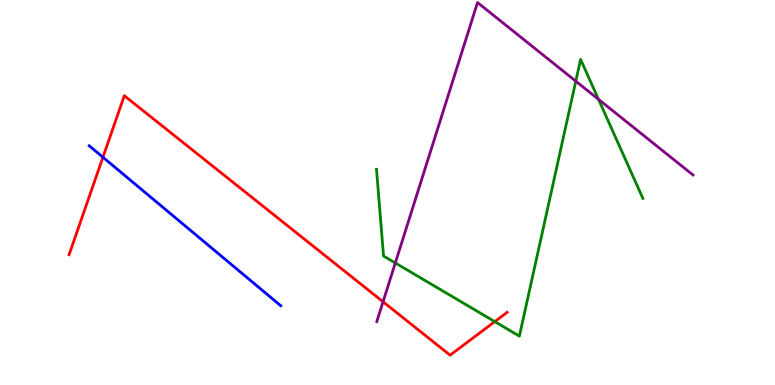[{'lines': ['blue', 'red'], 'intersections': [{'x': 1.33, 'y': 5.92}]}, {'lines': ['green', 'red'], 'intersections': [{'x': 6.38, 'y': 1.65}]}, {'lines': ['purple', 'red'], 'intersections': [{'x': 4.94, 'y': 2.16}]}, {'lines': ['blue', 'green'], 'intersections': []}, {'lines': ['blue', 'purple'], 'intersections': []}, {'lines': ['green', 'purple'], 'intersections': [{'x': 5.1, 'y': 3.17}, {'x': 7.43, 'y': 7.89}, {'x': 7.72, 'y': 7.42}]}]